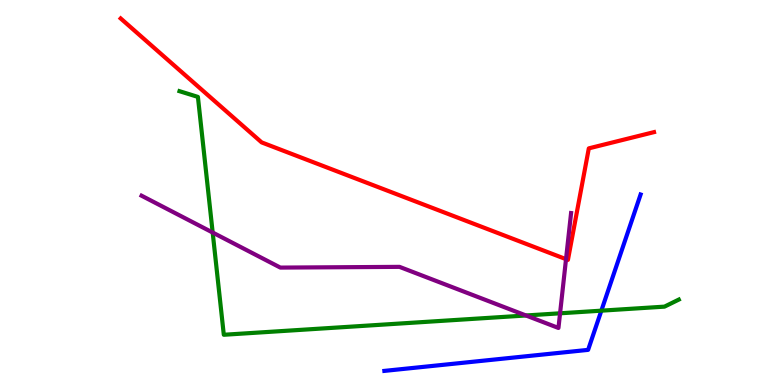[{'lines': ['blue', 'red'], 'intersections': []}, {'lines': ['green', 'red'], 'intersections': []}, {'lines': ['purple', 'red'], 'intersections': [{'x': 7.3, 'y': 3.27}]}, {'lines': ['blue', 'green'], 'intersections': [{'x': 7.76, 'y': 1.93}]}, {'lines': ['blue', 'purple'], 'intersections': []}, {'lines': ['green', 'purple'], 'intersections': [{'x': 2.74, 'y': 3.96}, {'x': 6.79, 'y': 1.81}, {'x': 7.23, 'y': 1.86}]}]